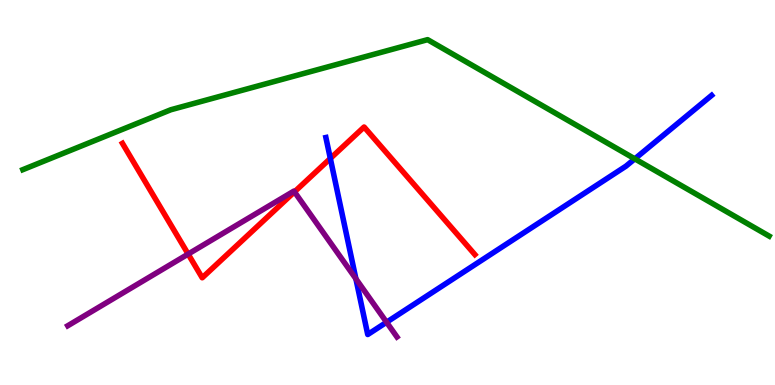[{'lines': ['blue', 'red'], 'intersections': [{'x': 4.26, 'y': 5.88}]}, {'lines': ['green', 'red'], 'intersections': []}, {'lines': ['purple', 'red'], 'intersections': [{'x': 2.43, 'y': 3.4}, {'x': 3.8, 'y': 5.02}]}, {'lines': ['blue', 'green'], 'intersections': [{'x': 8.19, 'y': 5.87}]}, {'lines': ['blue', 'purple'], 'intersections': [{'x': 4.59, 'y': 2.76}, {'x': 4.99, 'y': 1.63}]}, {'lines': ['green', 'purple'], 'intersections': []}]